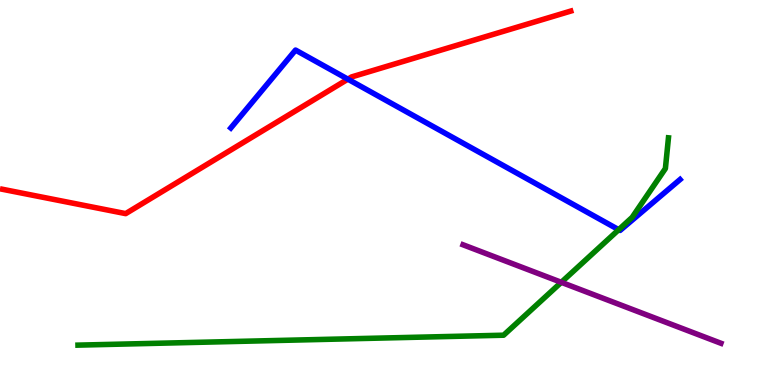[{'lines': ['blue', 'red'], 'intersections': [{'x': 4.49, 'y': 7.94}]}, {'lines': ['green', 'red'], 'intersections': []}, {'lines': ['purple', 'red'], 'intersections': []}, {'lines': ['blue', 'green'], 'intersections': [{'x': 7.98, 'y': 4.03}]}, {'lines': ['blue', 'purple'], 'intersections': []}, {'lines': ['green', 'purple'], 'intersections': [{'x': 7.24, 'y': 2.67}]}]